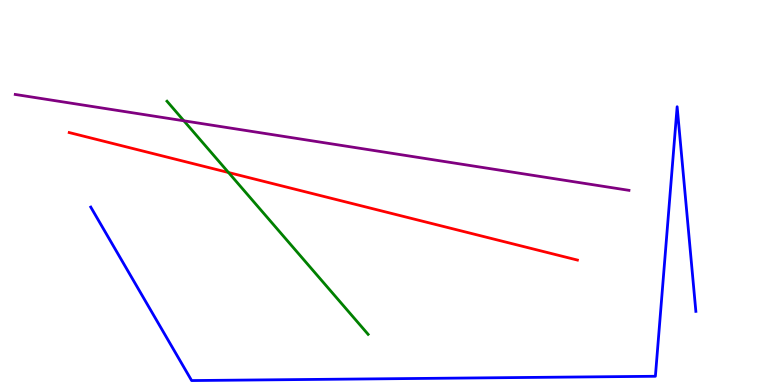[{'lines': ['blue', 'red'], 'intersections': []}, {'lines': ['green', 'red'], 'intersections': [{'x': 2.95, 'y': 5.52}]}, {'lines': ['purple', 'red'], 'intersections': []}, {'lines': ['blue', 'green'], 'intersections': []}, {'lines': ['blue', 'purple'], 'intersections': []}, {'lines': ['green', 'purple'], 'intersections': [{'x': 2.37, 'y': 6.86}]}]